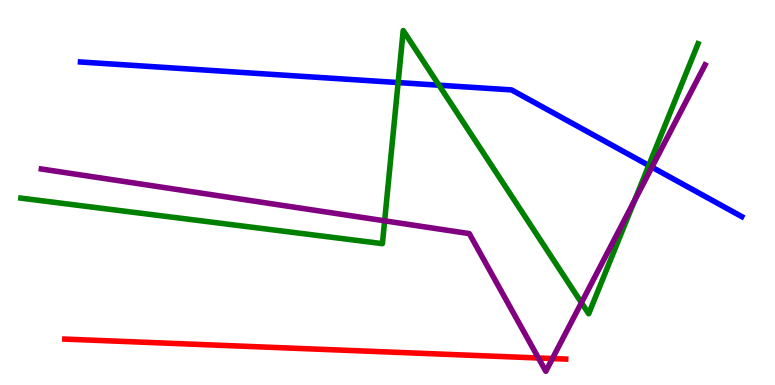[{'lines': ['blue', 'red'], 'intersections': []}, {'lines': ['green', 'red'], 'intersections': []}, {'lines': ['purple', 'red'], 'intersections': [{'x': 6.95, 'y': 0.702}, {'x': 7.13, 'y': 0.687}]}, {'lines': ['blue', 'green'], 'intersections': [{'x': 5.14, 'y': 7.86}, {'x': 5.66, 'y': 7.79}, {'x': 8.37, 'y': 5.7}]}, {'lines': ['blue', 'purple'], 'intersections': [{'x': 8.41, 'y': 5.66}]}, {'lines': ['green', 'purple'], 'intersections': [{'x': 4.96, 'y': 4.26}, {'x': 7.5, 'y': 2.14}, {'x': 8.19, 'y': 4.79}]}]